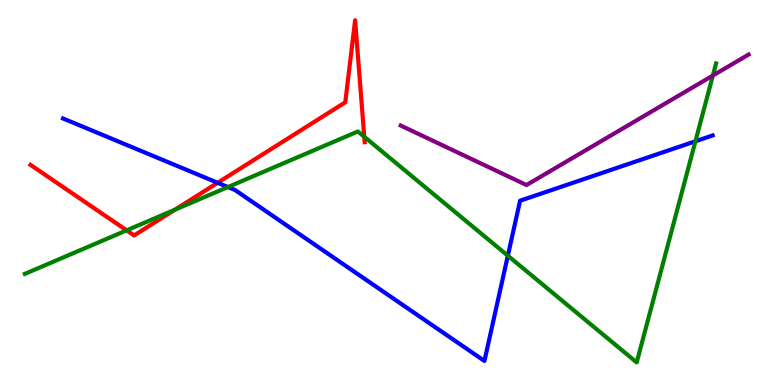[{'lines': ['blue', 'red'], 'intersections': [{'x': 2.81, 'y': 5.25}]}, {'lines': ['green', 'red'], 'intersections': [{'x': 1.63, 'y': 4.02}, {'x': 2.26, 'y': 4.55}, {'x': 4.7, 'y': 6.45}]}, {'lines': ['purple', 'red'], 'intersections': []}, {'lines': ['blue', 'green'], 'intersections': [{'x': 2.94, 'y': 5.14}, {'x': 6.55, 'y': 3.36}, {'x': 8.97, 'y': 6.33}]}, {'lines': ['blue', 'purple'], 'intersections': []}, {'lines': ['green', 'purple'], 'intersections': [{'x': 9.2, 'y': 8.04}]}]